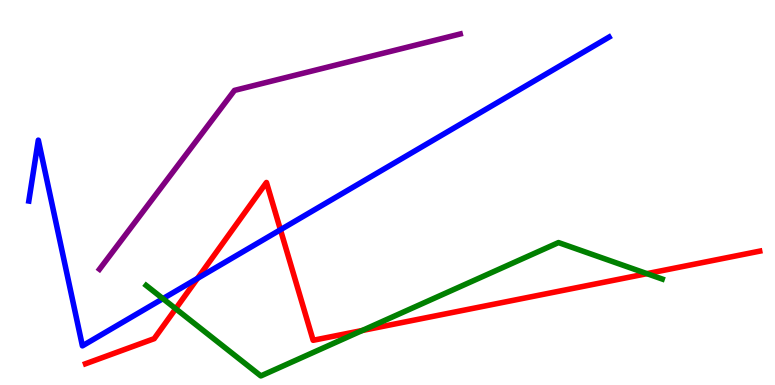[{'lines': ['blue', 'red'], 'intersections': [{'x': 2.55, 'y': 2.77}, {'x': 3.62, 'y': 4.03}]}, {'lines': ['green', 'red'], 'intersections': [{'x': 2.27, 'y': 1.98}, {'x': 4.67, 'y': 1.42}, {'x': 8.35, 'y': 2.89}]}, {'lines': ['purple', 'red'], 'intersections': []}, {'lines': ['blue', 'green'], 'intersections': [{'x': 2.1, 'y': 2.24}]}, {'lines': ['blue', 'purple'], 'intersections': []}, {'lines': ['green', 'purple'], 'intersections': []}]